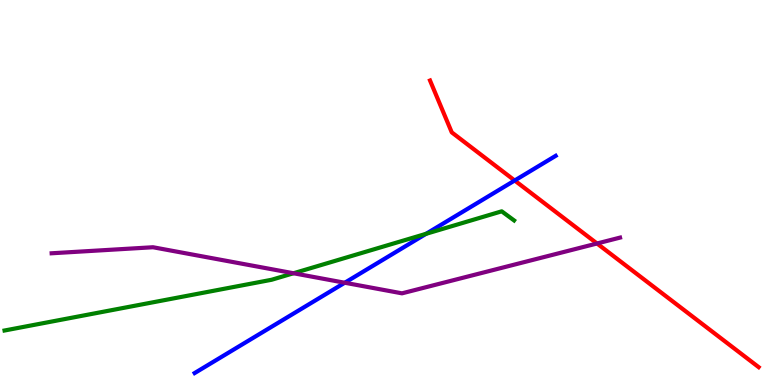[{'lines': ['blue', 'red'], 'intersections': [{'x': 6.64, 'y': 5.31}]}, {'lines': ['green', 'red'], 'intersections': []}, {'lines': ['purple', 'red'], 'intersections': [{'x': 7.7, 'y': 3.68}]}, {'lines': ['blue', 'green'], 'intersections': [{'x': 5.5, 'y': 3.93}]}, {'lines': ['blue', 'purple'], 'intersections': [{'x': 4.45, 'y': 2.66}]}, {'lines': ['green', 'purple'], 'intersections': [{'x': 3.79, 'y': 2.9}]}]